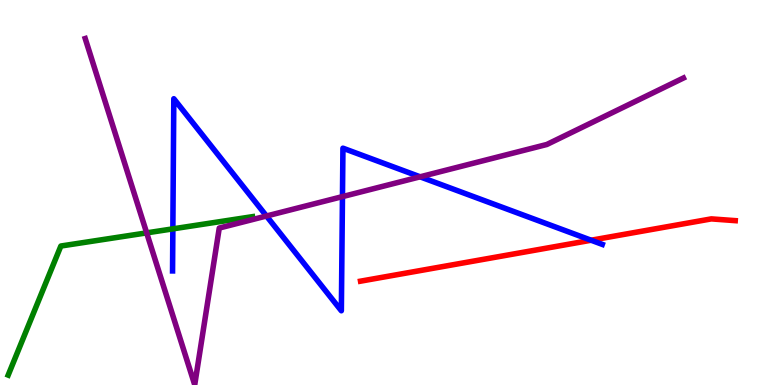[{'lines': ['blue', 'red'], 'intersections': [{'x': 7.63, 'y': 3.76}]}, {'lines': ['green', 'red'], 'intersections': []}, {'lines': ['purple', 'red'], 'intersections': []}, {'lines': ['blue', 'green'], 'intersections': [{'x': 2.23, 'y': 4.06}]}, {'lines': ['blue', 'purple'], 'intersections': [{'x': 3.44, 'y': 4.39}, {'x': 4.42, 'y': 4.89}, {'x': 5.42, 'y': 5.41}]}, {'lines': ['green', 'purple'], 'intersections': [{'x': 1.89, 'y': 3.95}]}]